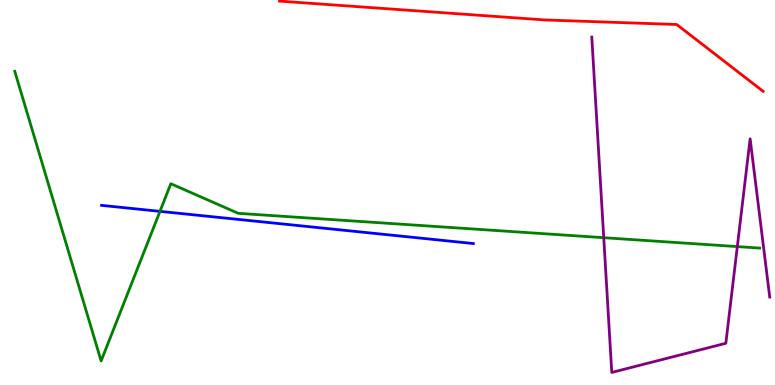[{'lines': ['blue', 'red'], 'intersections': []}, {'lines': ['green', 'red'], 'intersections': []}, {'lines': ['purple', 'red'], 'intersections': []}, {'lines': ['blue', 'green'], 'intersections': [{'x': 2.06, 'y': 4.51}]}, {'lines': ['blue', 'purple'], 'intersections': []}, {'lines': ['green', 'purple'], 'intersections': [{'x': 7.79, 'y': 3.83}, {'x': 9.51, 'y': 3.59}]}]